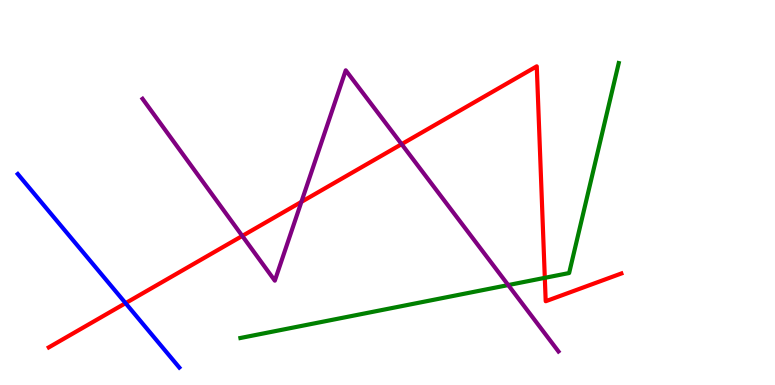[{'lines': ['blue', 'red'], 'intersections': [{'x': 1.62, 'y': 2.13}]}, {'lines': ['green', 'red'], 'intersections': [{'x': 7.03, 'y': 2.78}]}, {'lines': ['purple', 'red'], 'intersections': [{'x': 3.13, 'y': 3.87}, {'x': 3.89, 'y': 4.76}, {'x': 5.18, 'y': 6.26}]}, {'lines': ['blue', 'green'], 'intersections': []}, {'lines': ['blue', 'purple'], 'intersections': []}, {'lines': ['green', 'purple'], 'intersections': [{'x': 6.56, 'y': 2.6}]}]